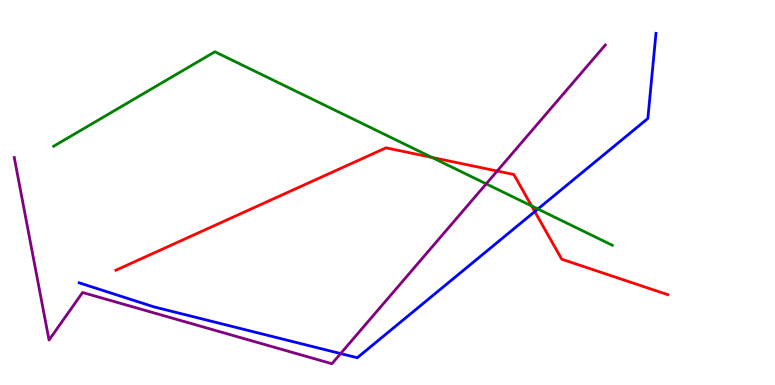[{'lines': ['blue', 'red'], 'intersections': [{'x': 6.9, 'y': 4.5}]}, {'lines': ['green', 'red'], 'intersections': [{'x': 5.57, 'y': 5.91}, {'x': 6.86, 'y': 4.65}]}, {'lines': ['purple', 'red'], 'intersections': [{'x': 6.42, 'y': 5.56}]}, {'lines': ['blue', 'green'], 'intersections': [{'x': 6.94, 'y': 4.57}]}, {'lines': ['blue', 'purple'], 'intersections': [{'x': 4.4, 'y': 0.816}]}, {'lines': ['green', 'purple'], 'intersections': [{'x': 6.27, 'y': 5.22}]}]